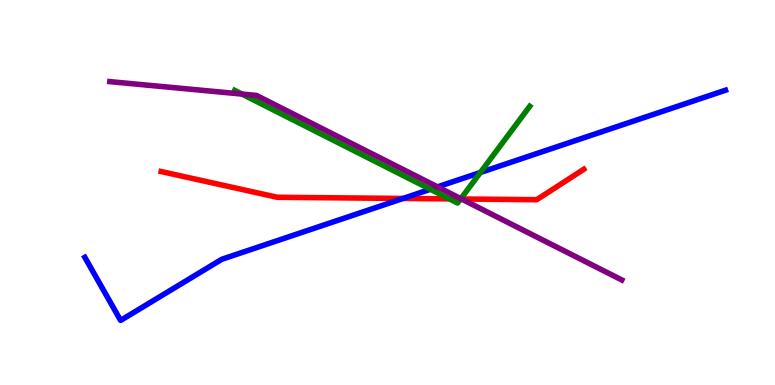[{'lines': ['blue', 'red'], 'intersections': [{'x': 5.2, 'y': 4.85}]}, {'lines': ['green', 'red'], 'intersections': [{'x': 5.8, 'y': 4.83}, {'x': 5.94, 'y': 4.83}]}, {'lines': ['purple', 'red'], 'intersections': [{'x': 5.96, 'y': 4.83}]}, {'lines': ['blue', 'green'], 'intersections': [{'x': 5.55, 'y': 5.08}, {'x': 6.2, 'y': 5.52}]}, {'lines': ['blue', 'purple'], 'intersections': [{'x': 5.65, 'y': 5.15}]}, {'lines': ['green', 'purple'], 'intersections': [{'x': 3.12, 'y': 7.56}, {'x': 5.95, 'y': 4.84}]}]